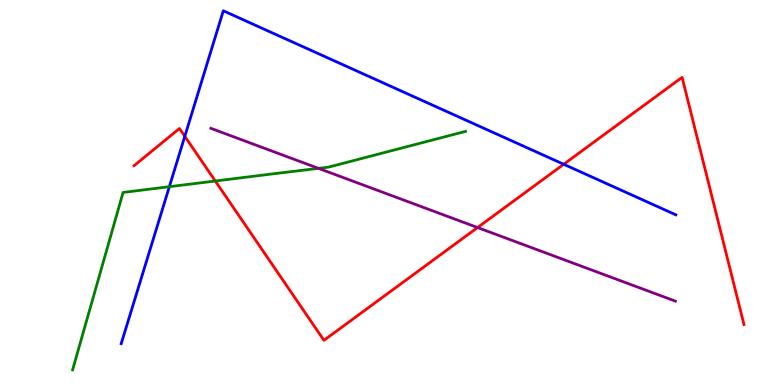[{'lines': ['blue', 'red'], 'intersections': [{'x': 2.38, 'y': 6.46}, {'x': 7.27, 'y': 5.73}]}, {'lines': ['green', 'red'], 'intersections': [{'x': 2.78, 'y': 5.3}]}, {'lines': ['purple', 'red'], 'intersections': [{'x': 6.16, 'y': 4.09}]}, {'lines': ['blue', 'green'], 'intersections': [{'x': 2.19, 'y': 5.15}]}, {'lines': ['blue', 'purple'], 'intersections': []}, {'lines': ['green', 'purple'], 'intersections': [{'x': 4.11, 'y': 5.63}]}]